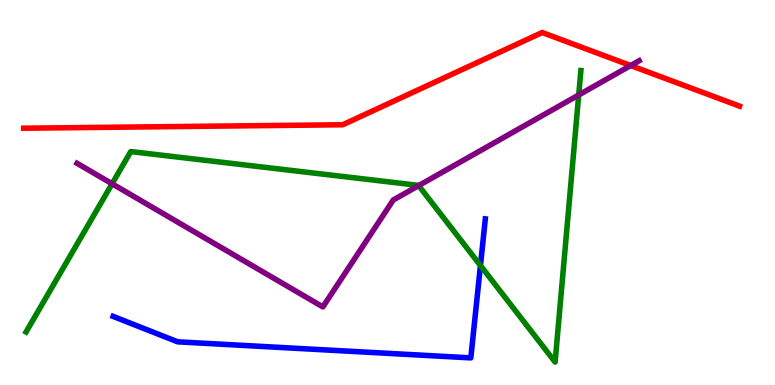[{'lines': ['blue', 'red'], 'intersections': []}, {'lines': ['green', 'red'], 'intersections': []}, {'lines': ['purple', 'red'], 'intersections': [{'x': 8.14, 'y': 8.3}]}, {'lines': ['blue', 'green'], 'intersections': [{'x': 6.2, 'y': 3.1}]}, {'lines': ['blue', 'purple'], 'intersections': []}, {'lines': ['green', 'purple'], 'intersections': [{'x': 1.45, 'y': 5.23}, {'x': 5.4, 'y': 5.18}, {'x': 7.47, 'y': 7.53}]}]